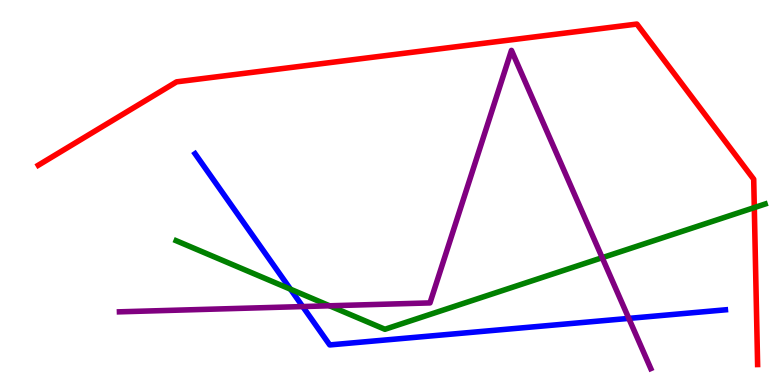[{'lines': ['blue', 'red'], 'intersections': []}, {'lines': ['green', 'red'], 'intersections': [{'x': 9.73, 'y': 4.61}]}, {'lines': ['purple', 'red'], 'intersections': []}, {'lines': ['blue', 'green'], 'intersections': [{'x': 3.75, 'y': 2.49}]}, {'lines': ['blue', 'purple'], 'intersections': [{'x': 3.91, 'y': 2.04}, {'x': 8.11, 'y': 1.73}]}, {'lines': ['green', 'purple'], 'intersections': [{'x': 4.25, 'y': 2.06}, {'x': 7.77, 'y': 3.31}]}]